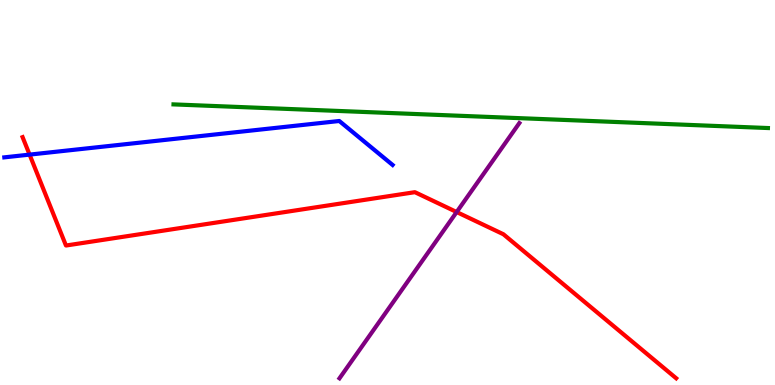[{'lines': ['blue', 'red'], 'intersections': [{'x': 0.382, 'y': 5.98}]}, {'lines': ['green', 'red'], 'intersections': []}, {'lines': ['purple', 'red'], 'intersections': [{'x': 5.89, 'y': 4.49}]}, {'lines': ['blue', 'green'], 'intersections': []}, {'lines': ['blue', 'purple'], 'intersections': []}, {'lines': ['green', 'purple'], 'intersections': []}]